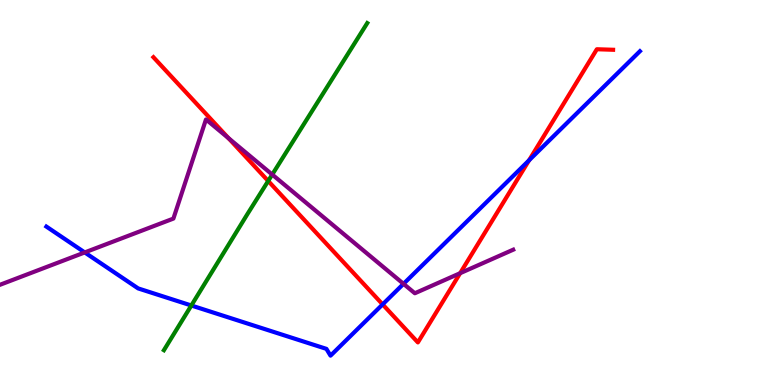[{'lines': ['blue', 'red'], 'intersections': [{'x': 4.94, 'y': 2.09}, {'x': 6.83, 'y': 5.84}]}, {'lines': ['green', 'red'], 'intersections': [{'x': 3.46, 'y': 5.3}]}, {'lines': ['purple', 'red'], 'intersections': [{'x': 2.95, 'y': 6.41}, {'x': 5.94, 'y': 2.9}]}, {'lines': ['blue', 'green'], 'intersections': [{'x': 2.47, 'y': 2.07}]}, {'lines': ['blue', 'purple'], 'intersections': [{'x': 1.09, 'y': 3.44}, {'x': 5.21, 'y': 2.63}]}, {'lines': ['green', 'purple'], 'intersections': [{'x': 3.51, 'y': 5.47}]}]